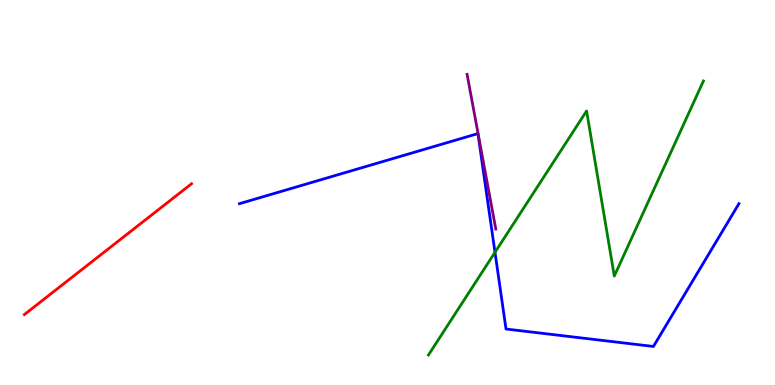[{'lines': ['blue', 'red'], 'intersections': []}, {'lines': ['green', 'red'], 'intersections': []}, {'lines': ['purple', 'red'], 'intersections': []}, {'lines': ['blue', 'green'], 'intersections': [{'x': 6.39, 'y': 3.45}]}, {'lines': ['blue', 'purple'], 'intersections': []}, {'lines': ['green', 'purple'], 'intersections': []}]